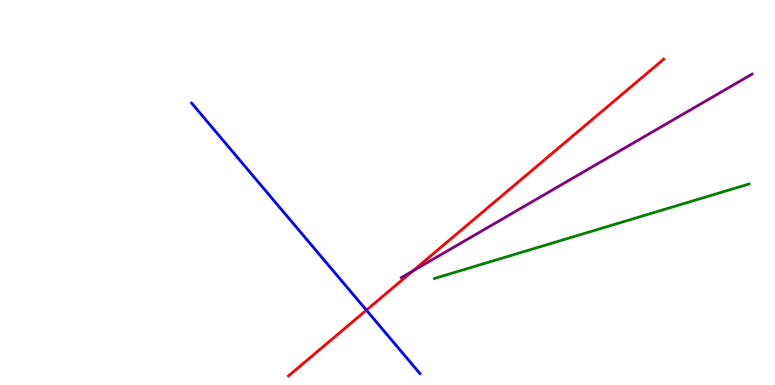[{'lines': ['blue', 'red'], 'intersections': [{'x': 4.73, 'y': 1.94}]}, {'lines': ['green', 'red'], 'intersections': []}, {'lines': ['purple', 'red'], 'intersections': [{'x': 5.33, 'y': 2.96}]}, {'lines': ['blue', 'green'], 'intersections': []}, {'lines': ['blue', 'purple'], 'intersections': []}, {'lines': ['green', 'purple'], 'intersections': []}]